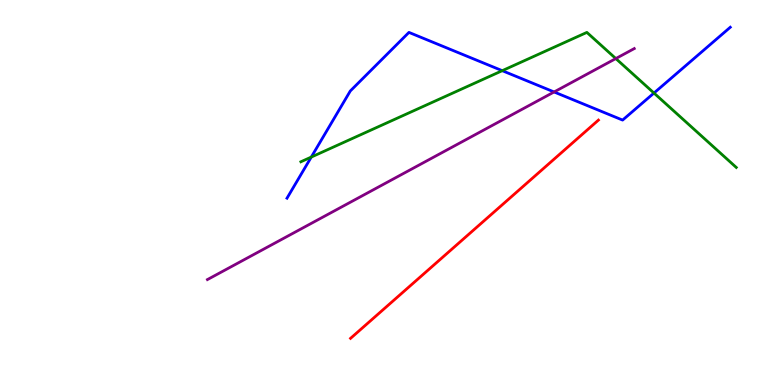[{'lines': ['blue', 'red'], 'intersections': []}, {'lines': ['green', 'red'], 'intersections': []}, {'lines': ['purple', 'red'], 'intersections': []}, {'lines': ['blue', 'green'], 'intersections': [{'x': 4.02, 'y': 5.92}, {'x': 6.48, 'y': 8.16}, {'x': 8.44, 'y': 7.58}]}, {'lines': ['blue', 'purple'], 'intersections': [{'x': 7.15, 'y': 7.61}]}, {'lines': ['green', 'purple'], 'intersections': [{'x': 7.95, 'y': 8.48}]}]